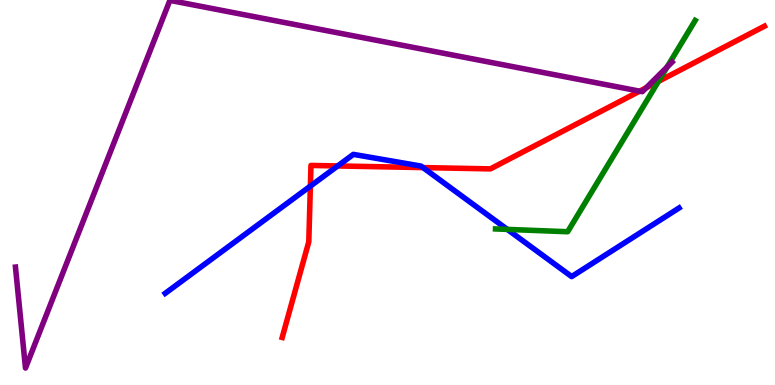[{'lines': ['blue', 'red'], 'intersections': [{'x': 4.0, 'y': 5.17}, {'x': 4.36, 'y': 5.69}, {'x': 5.46, 'y': 5.65}]}, {'lines': ['green', 'red'], 'intersections': [{'x': 8.5, 'y': 7.89}]}, {'lines': ['purple', 'red'], 'intersections': [{'x': 8.25, 'y': 7.63}, {'x': 8.34, 'y': 7.72}]}, {'lines': ['blue', 'green'], 'intersections': [{'x': 6.55, 'y': 4.04}]}, {'lines': ['blue', 'purple'], 'intersections': []}, {'lines': ['green', 'purple'], 'intersections': [{'x': 8.61, 'y': 8.26}]}]